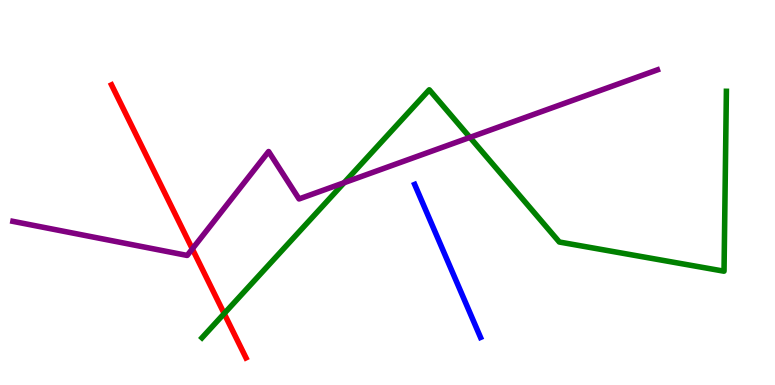[{'lines': ['blue', 'red'], 'intersections': []}, {'lines': ['green', 'red'], 'intersections': [{'x': 2.89, 'y': 1.86}]}, {'lines': ['purple', 'red'], 'intersections': [{'x': 2.48, 'y': 3.53}]}, {'lines': ['blue', 'green'], 'intersections': []}, {'lines': ['blue', 'purple'], 'intersections': []}, {'lines': ['green', 'purple'], 'intersections': [{'x': 4.44, 'y': 5.25}, {'x': 6.06, 'y': 6.43}]}]